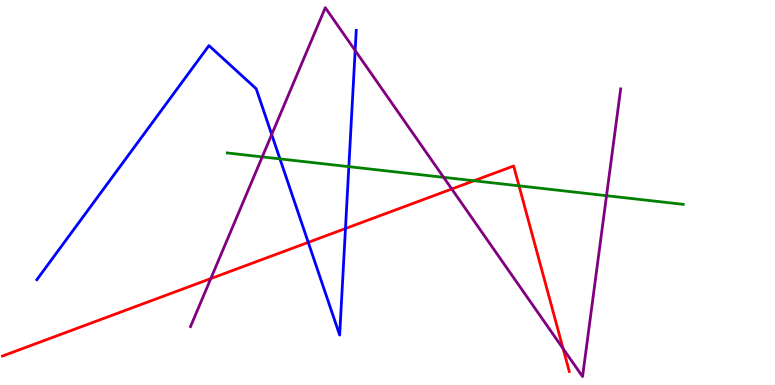[{'lines': ['blue', 'red'], 'intersections': [{'x': 3.98, 'y': 3.7}, {'x': 4.46, 'y': 4.06}]}, {'lines': ['green', 'red'], 'intersections': [{'x': 6.12, 'y': 5.31}, {'x': 6.7, 'y': 5.17}]}, {'lines': ['purple', 'red'], 'intersections': [{'x': 2.72, 'y': 2.76}, {'x': 5.83, 'y': 5.09}, {'x': 7.27, 'y': 0.944}]}, {'lines': ['blue', 'green'], 'intersections': [{'x': 3.61, 'y': 5.87}, {'x': 4.5, 'y': 5.67}]}, {'lines': ['blue', 'purple'], 'intersections': [{'x': 3.51, 'y': 6.51}, {'x': 4.58, 'y': 8.69}]}, {'lines': ['green', 'purple'], 'intersections': [{'x': 3.38, 'y': 5.92}, {'x': 5.72, 'y': 5.39}, {'x': 7.83, 'y': 4.92}]}]